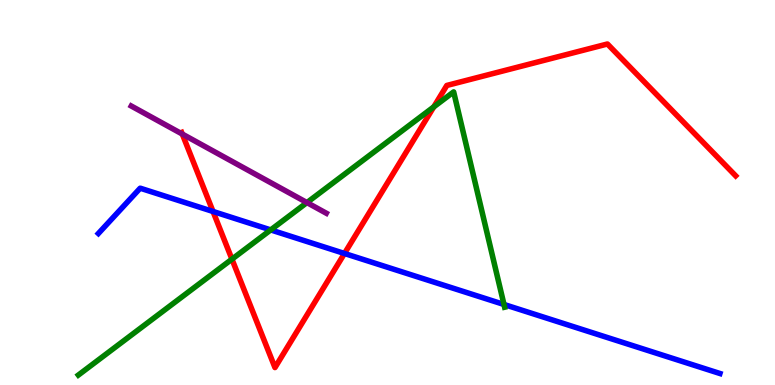[{'lines': ['blue', 'red'], 'intersections': [{'x': 2.75, 'y': 4.51}, {'x': 4.44, 'y': 3.42}]}, {'lines': ['green', 'red'], 'intersections': [{'x': 2.99, 'y': 3.27}, {'x': 5.6, 'y': 7.22}]}, {'lines': ['purple', 'red'], 'intersections': [{'x': 2.35, 'y': 6.52}]}, {'lines': ['blue', 'green'], 'intersections': [{'x': 3.49, 'y': 4.03}, {'x': 6.5, 'y': 2.09}]}, {'lines': ['blue', 'purple'], 'intersections': []}, {'lines': ['green', 'purple'], 'intersections': [{'x': 3.96, 'y': 4.74}]}]